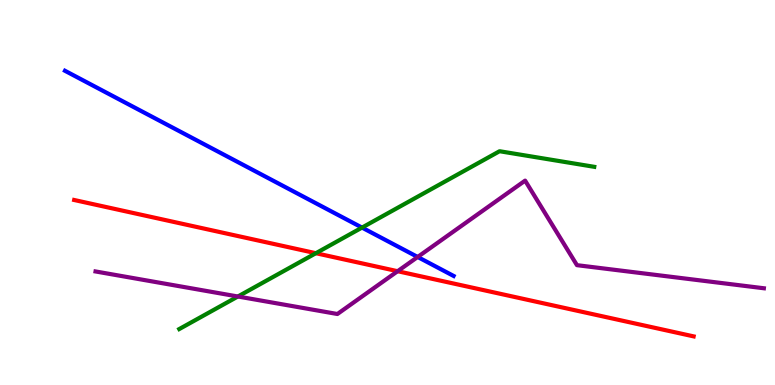[{'lines': ['blue', 'red'], 'intersections': []}, {'lines': ['green', 'red'], 'intersections': [{'x': 4.08, 'y': 3.42}]}, {'lines': ['purple', 'red'], 'intersections': [{'x': 5.13, 'y': 2.96}]}, {'lines': ['blue', 'green'], 'intersections': [{'x': 4.67, 'y': 4.09}]}, {'lines': ['blue', 'purple'], 'intersections': [{'x': 5.39, 'y': 3.33}]}, {'lines': ['green', 'purple'], 'intersections': [{'x': 3.07, 'y': 2.3}]}]